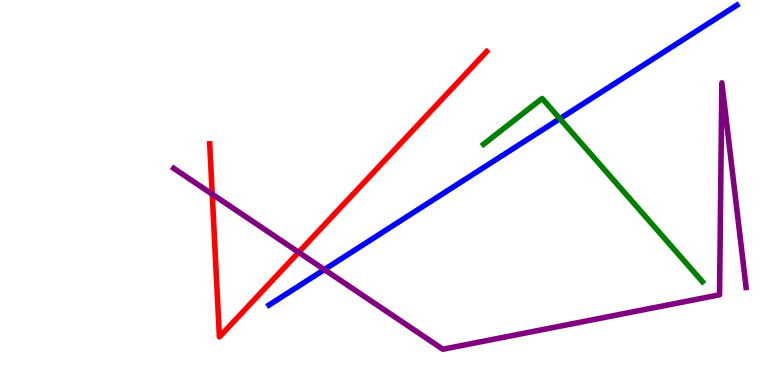[{'lines': ['blue', 'red'], 'intersections': []}, {'lines': ['green', 'red'], 'intersections': []}, {'lines': ['purple', 'red'], 'intersections': [{'x': 2.74, 'y': 4.96}, {'x': 3.85, 'y': 3.45}]}, {'lines': ['blue', 'green'], 'intersections': [{'x': 7.22, 'y': 6.92}]}, {'lines': ['blue', 'purple'], 'intersections': [{'x': 4.19, 'y': 3.0}]}, {'lines': ['green', 'purple'], 'intersections': []}]